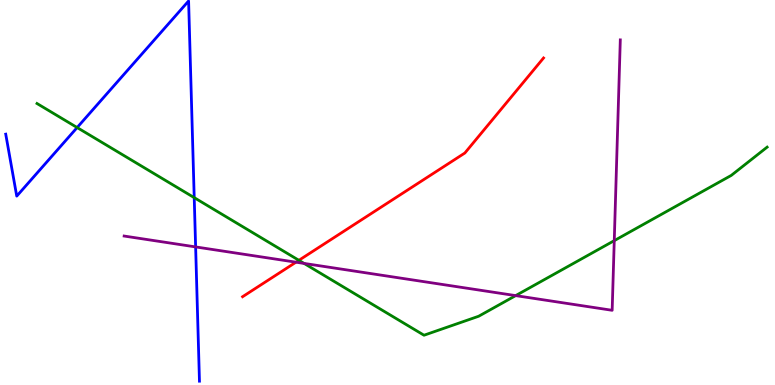[{'lines': ['blue', 'red'], 'intersections': []}, {'lines': ['green', 'red'], 'intersections': [{'x': 3.86, 'y': 3.24}]}, {'lines': ['purple', 'red'], 'intersections': [{'x': 3.82, 'y': 3.19}]}, {'lines': ['blue', 'green'], 'intersections': [{'x': 0.995, 'y': 6.69}, {'x': 2.51, 'y': 4.87}]}, {'lines': ['blue', 'purple'], 'intersections': [{'x': 2.52, 'y': 3.59}]}, {'lines': ['green', 'purple'], 'intersections': [{'x': 3.92, 'y': 3.16}, {'x': 6.65, 'y': 2.32}, {'x': 7.93, 'y': 3.75}]}]